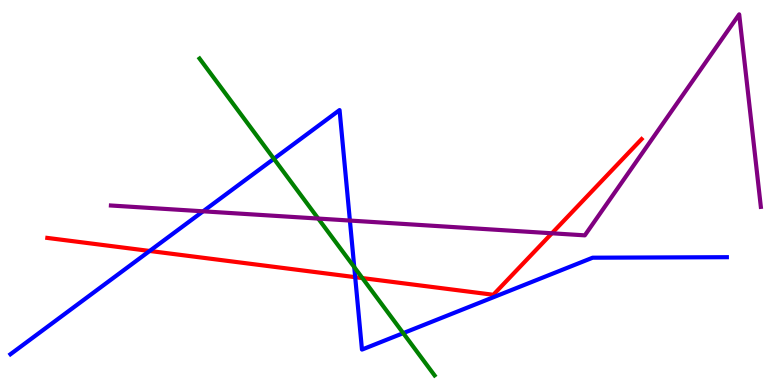[{'lines': ['blue', 'red'], 'intersections': [{'x': 1.93, 'y': 3.48}, {'x': 4.58, 'y': 2.8}]}, {'lines': ['green', 'red'], 'intersections': [{'x': 4.68, 'y': 2.78}]}, {'lines': ['purple', 'red'], 'intersections': [{'x': 7.12, 'y': 3.94}]}, {'lines': ['blue', 'green'], 'intersections': [{'x': 3.53, 'y': 5.88}, {'x': 4.57, 'y': 3.06}, {'x': 5.2, 'y': 1.35}]}, {'lines': ['blue', 'purple'], 'intersections': [{'x': 2.62, 'y': 4.51}, {'x': 4.51, 'y': 4.27}]}, {'lines': ['green', 'purple'], 'intersections': [{'x': 4.11, 'y': 4.32}]}]